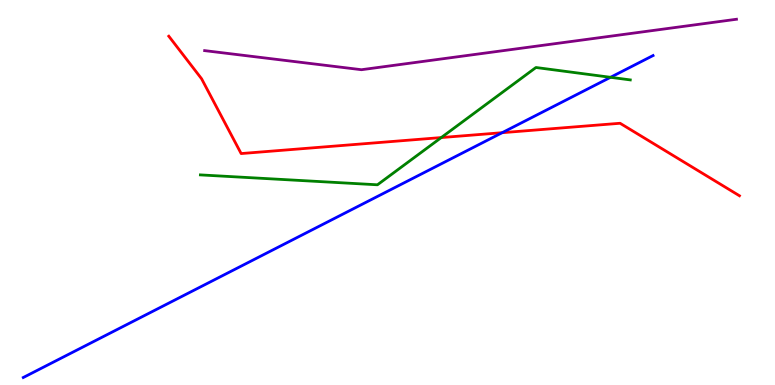[{'lines': ['blue', 'red'], 'intersections': [{'x': 6.48, 'y': 6.55}]}, {'lines': ['green', 'red'], 'intersections': [{'x': 5.69, 'y': 6.43}]}, {'lines': ['purple', 'red'], 'intersections': []}, {'lines': ['blue', 'green'], 'intersections': [{'x': 7.88, 'y': 7.99}]}, {'lines': ['blue', 'purple'], 'intersections': []}, {'lines': ['green', 'purple'], 'intersections': []}]